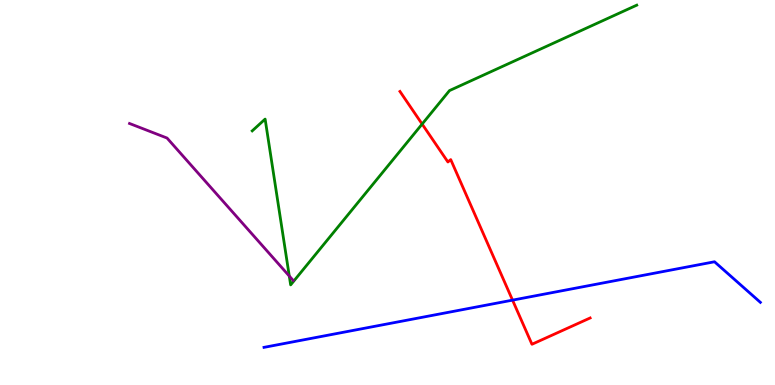[{'lines': ['blue', 'red'], 'intersections': [{'x': 6.61, 'y': 2.2}]}, {'lines': ['green', 'red'], 'intersections': [{'x': 5.45, 'y': 6.78}]}, {'lines': ['purple', 'red'], 'intersections': []}, {'lines': ['blue', 'green'], 'intersections': []}, {'lines': ['blue', 'purple'], 'intersections': []}, {'lines': ['green', 'purple'], 'intersections': [{'x': 3.73, 'y': 2.83}]}]